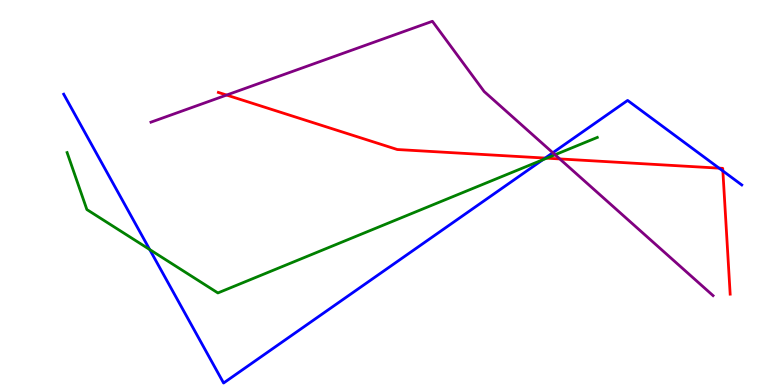[{'lines': ['blue', 'red'], 'intersections': [{'x': 7.03, 'y': 5.89}, {'x': 9.28, 'y': 5.63}, {'x': 9.33, 'y': 5.56}]}, {'lines': ['green', 'red'], 'intersections': [{'x': 7.05, 'y': 5.89}]}, {'lines': ['purple', 'red'], 'intersections': [{'x': 2.92, 'y': 7.53}, {'x': 7.22, 'y': 5.87}]}, {'lines': ['blue', 'green'], 'intersections': [{'x': 1.93, 'y': 3.52}, {'x': 7.0, 'y': 5.85}]}, {'lines': ['blue', 'purple'], 'intersections': [{'x': 7.13, 'y': 6.03}]}, {'lines': ['green', 'purple'], 'intersections': [{'x': 7.16, 'y': 5.98}]}]